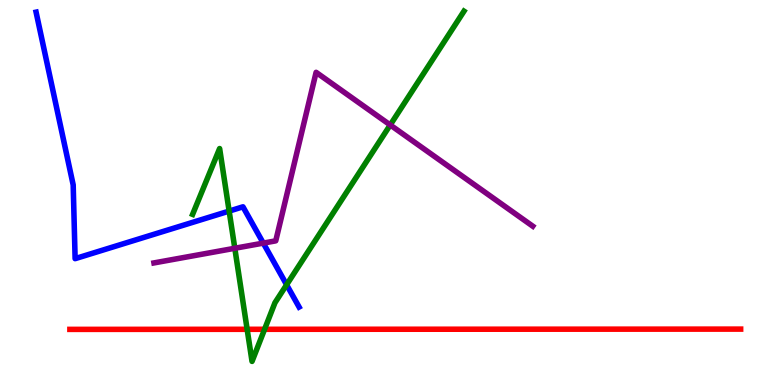[{'lines': ['blue', 'red'], 'intersections': []}, {'lines': ['green', 'red'], 'intersections': [{'x': 3.19, 'y': 1.45}, {'x': 3.41, 'y': 1.45}]}, {'lines': ['purple', 'red'], 'intersections': []}, {'lines': ['blue', 'green'], 'intersections': [{'x': 2.96, 'y': 4.52}, {'x': 3.7, 'y': 2.6}]}, {'lines': ['blue', 'purple'], 'intersections': [{'x': 3.4, 'y': 3.69}]}, {'lines': ['green', 'purple'], 'intersections': [{'x': 3.03, 'y': 3.55}, {'x': 5.04, 'y': 6.75}]}]